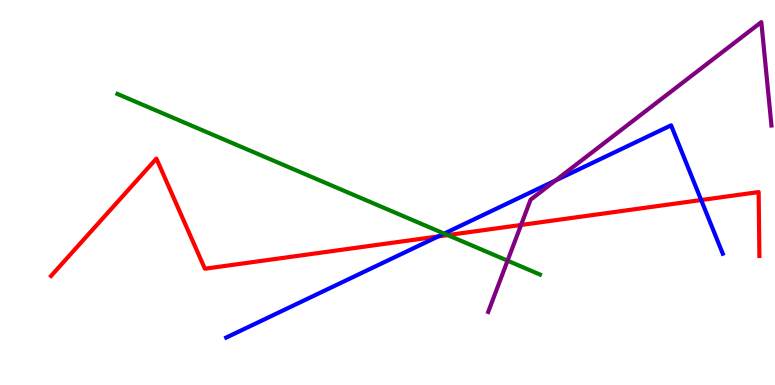[{'lines': ['blue', 'red'], 'intersections': [{'x': 5.65, 'y': 3.86}, {'x': 9.05, 'y': 4.8}]}, {'lines': ['green', 'red'], 'intersections': [{'x': 5.78, 'y': 3.89}]}, {'lines': ['purple', 'red'], 'intersections': [{'x': 6.72, 'y': 4.16}]}, {'lines': ['blue', 'green'], 'intersections': [{'x': 5.73, 'y': 3.93}]}, {'lines': ['blue', 'purple'], 'intersections': [{'x': 7.17, 'y': 5.31}]}, {'lines': ['green', 'purple'], 'intersections': [{'x': 6.55, 'y': 3.23}]}]